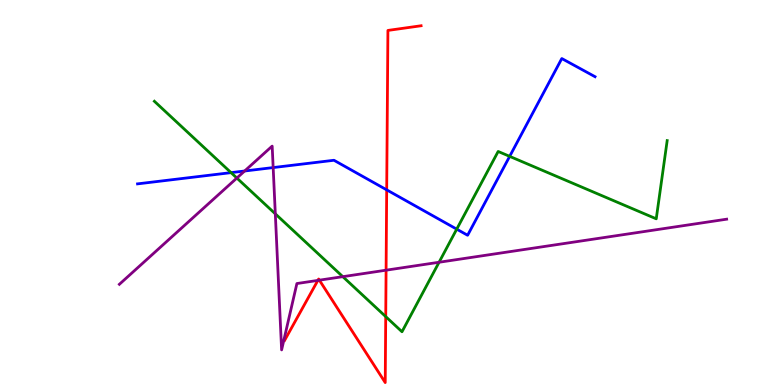[{'lines': ['blue', 'red'], 'intersections': [{'x': 4.99, 'y': 5.07}]}, {'lines': ['green', 'red'], 'intersections': [{'x': 4.98, 'y': 1.78}]}, {'lines': ['purple', 'red'], 'intersections': [{'x': 4.1, 'y': 2.72}, {'x': 4.12, 'y': 2.72}, {'x': 4.98, 'y': 2.98}]}, {'lines': ['blue', 'green'], 'intersections': [{'x': 2.98, 'y': 5.52}, {'x': 5.89, 'y': 4.05}, {'x': 6.58, 'y': 5.94}]}, {'lines': ['blue', 'purple'], 'intersections': [{'x': 3.16, 'y': 5.56}, {'x': 3.52, 'y': 5.65}]}, {'lines': ['green', 'purple'], 'intersections': [{'x': 3.06, 'y': 5.38}, {'x': 3.55, 'y': 4.45}, {'x': 4.42, 'y': 2.81}, {'x': 5.67, 'y': 3.19}]}]